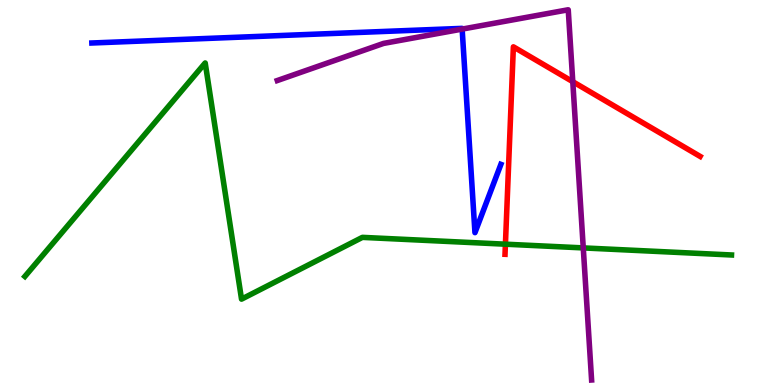[{'lines': ['blue', 'red'], 'intersections': []}, {'lines': ['green', 'red'], 'intersections': [{'x': 6.52, 'y': 3.66}]}, {'lines': ['purple', 'red'], 'intersections': [{'x': 7.39, 'y': 7.88}]}, {'lines': ['blue', 'green'], 'intersections': []}, {'lines': ['blue', 'purple'], 'intersections': [{'x': 5.96, 'y': 9.24}]}, {'lines': ['green', 'purple'], 'intersections': [{'x': 7.53, 'y': 3.56}]}]